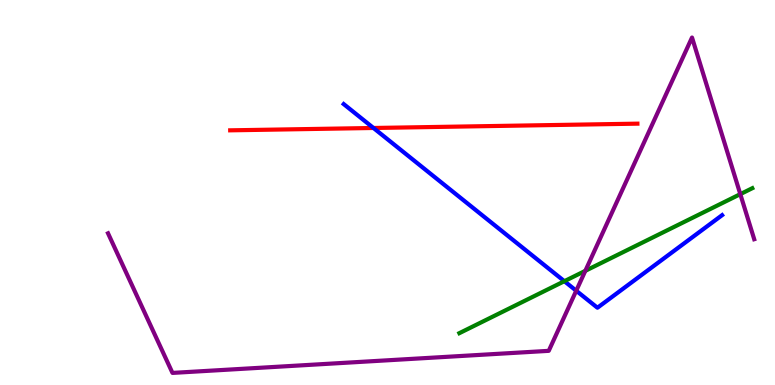[{'lines': ['blue', 'red'], 'intersections': [{'x': 4.82, 'y': 6.68}]}, {'lines': ['green', 'red'], 'intersections': []}, {'lines': ['purple', 'red'], 'intersections': []}, {'lines': ['blue', 'green'], 'intersections': [{'x': 7.28, 'y': 2.7}]}, {'lines': ['blue', 'purple'], 'intersections': [{'x': 7.44, 'y': 2.45}]}, {'lines': ['green', 'purple'], 'intersections': [{'x': 7.55, 'y': 2.97}, {'x': 9.55, 'y': 4.96}]}]